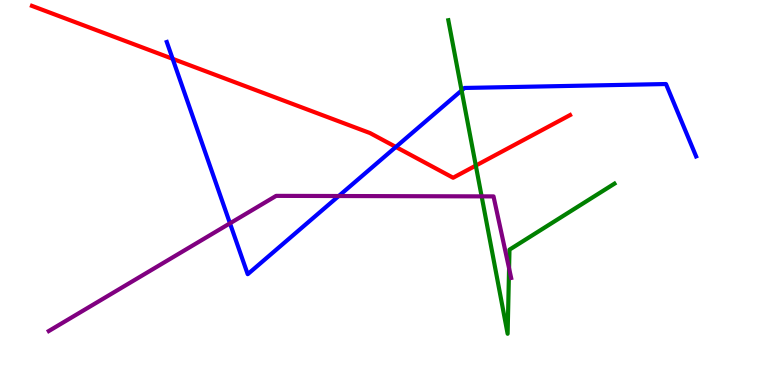[{'lines': ['blue', 'red'], 'intersections': [{'x': 2.23, 'y': 8.47}, {'x': 5.11, 'y': 6.18}]}, {'lines': ['green', 'red'], 'intersections': [{'x': 6.14, 'y': 5.7}]}, {'lines': ['purple', 'red'], 'intersections': []}, {'lines': ['blue', 'green'], 'intersections': [{'x': 5.96, 'y': 7.65}]}, {'lines': ['blue', 'purple'], 'intersections': [{'x': 2.97, 'y': 4.2}, {'x': 4.37, 'y': 4.91}]}, {'lines': ['green', 'purple'], 'intersections': [{'x': 6.21, 'y': 4.9}, {'x': 6.57, 'y': 3.03}]}]